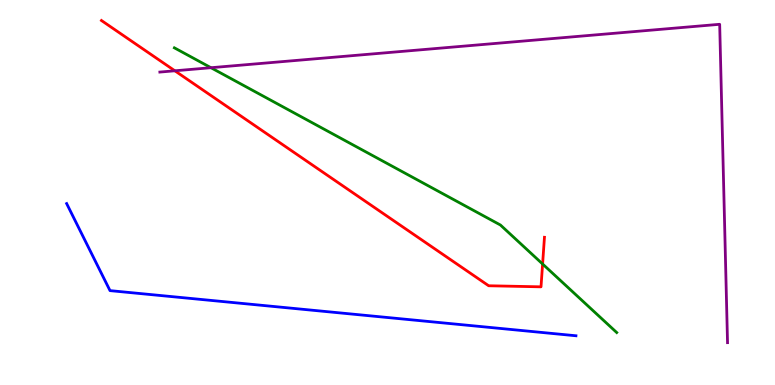[{'lines': ['blue', 'red'], 'intersections': []}, {'lines': ['green', 'red'], 'intersections': [{'x': 7.0, 'y': 3.14}]}, {'lines': ['purple', 'red'], 'intersections': [{'x': 2.26, 'y': 8.16}]}, {'lines': ['blue', 'green'], 'intersections': []}, {'lines': ['blue', 'purple'], 'intersections': []}, {'lines': ['green', 'purple'], 'intersections': [{'x': 2.72, 'y': 8.24}]}]